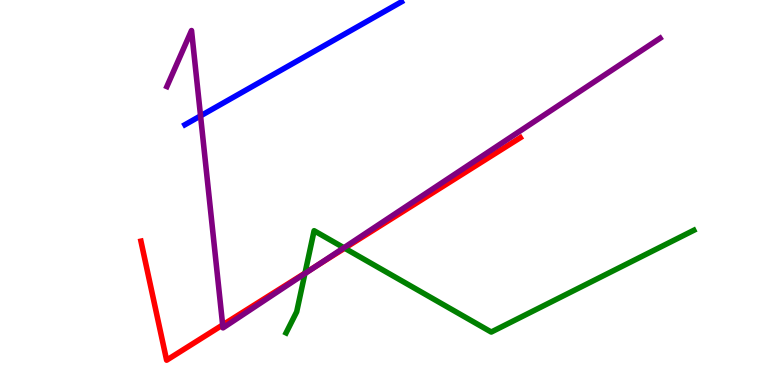[{'lines': ['blue', 'red'], 'intersections': []}, {'lines': ['green', 'red'], 'intersections': [{'x': 3.94, 'y': 2.91}, {'x': 4.45, 'y': 3.55}]}, {'lines': ['purple', 'red'], 'intersections': [{'x': 2.87, 'y': 1.56}, {'x': 4.09, 'y': 3.1}]}, {'lines': ['blue', 'green'], 'intersections': []}, {'lines': ['blue', 'purple'], 'intersections': [{'x': 2.59, 'y': 6.99}]}, {'lines': ['green', 'purple'], 'intersections': [{'x': 3.93, 'y': 2.89}, {'x': 4.44, 'y': 3.56}]}]